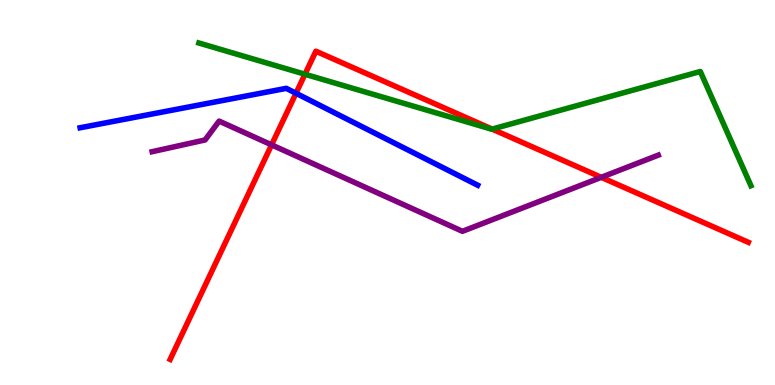[{'lines': ['blue', 'red'], 'intersections': [{'x': 3.82, 'y': 7.58}]}, {'lines': ['green', 'red'], 'intersections': [{'x': 3.94, 'y': 8.07}, {'x': 6.35, 'y': 6.65}]}, {'lines': ['purple', 'red'], 'intersections': [{'x': 3.5, 'y': 6.24}, {'x': 7.76, 'y': 5.39}]}, {'lines': ['blue', 'green'], 'intersections': []}, {'lines': ['blue', 'purple'], 'intersections': []}, {'lines': ['green', 'purple'], 'intersections': []}]